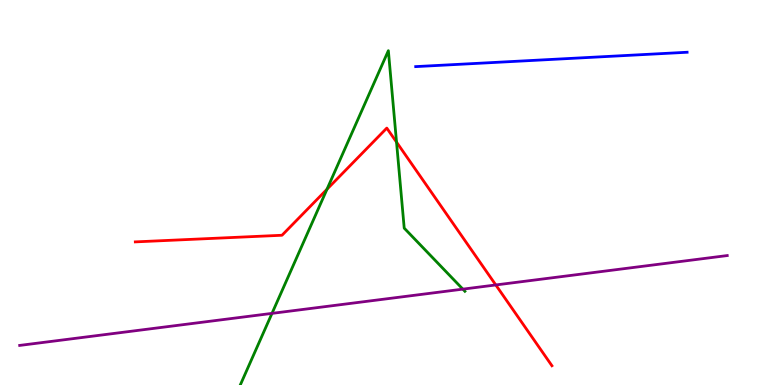[{'lines': ['blue', 'red'], 'intersections': []}, {'lines': ['green', 'red'], 'intersections': [{'x': 4.22, 'y': 5.08}, {'x': 5.12, 'y': 6.31}]}, {'lines': ['purple', 'red'], 'intersections': [{'x': 6.4, 'y': 2.6}]}, {'lines': ['blue', 'green'], 'intersections': []}, {'lines': ['blue', 'purple'], 'intersections': []}, {'lines': ['green', 'purple'], 'intersections': [{'x': 3.51, 'y': 1.86}, {'x': 5.97, 'y': 2.49}]}]